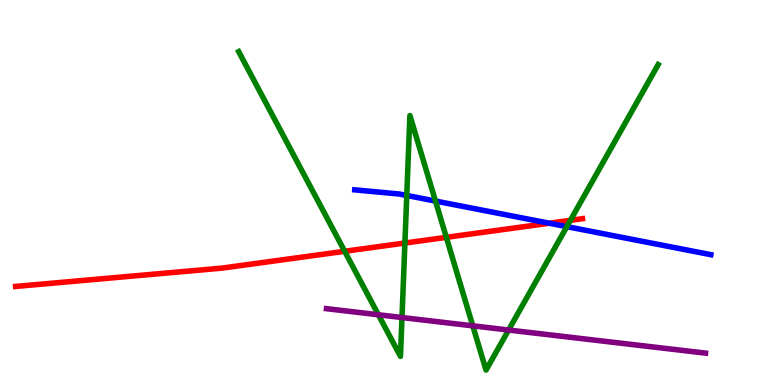[{'lines': ['blue', 'red'], 'intersections': [{'x': 7.09, 'y': 4.2}]}, {'lines': ['green', 'red'], 'intersections': [{'x': 4.45, 'y': 3.47}, {'x': 5.22, 'y': 3.69}, {'x': 5.76, 'y': 3.84}, {'x': 7.36, 'y': 4.28}]}, {'lines': ['purple', 'red'], 'intersections': []}, {'lines': ['blue', 'green'], 'intersections': [{'x': 5.25, 'y': 4.92}, {'x': 5.62, 'y': 4.78}, {'x': 7.31, 'y': 4.11}]}, {'lines': ['blue', 'purple'], 'intersections': []}, {'lines': ['green', 'purple'], 'intersections': [{'x': 4.88, 'y': 1.82}, {'x': 5.19, 'y': 1.75}, {'x': 6.1, 'y': 1.54}, {'x': 6.56, 'y': 1.43}]}]